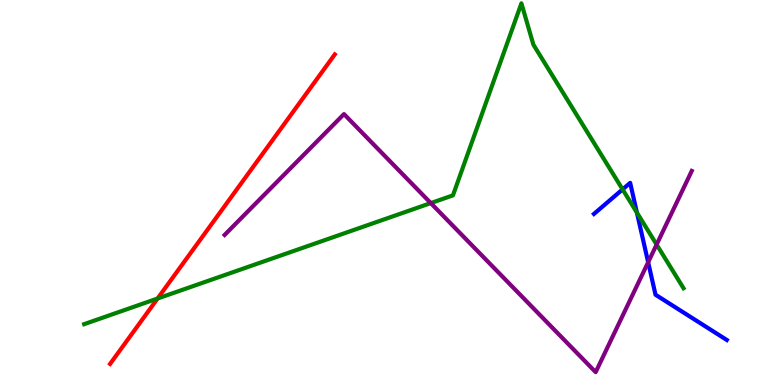[{'lines': ['blue', 'red'], 'intersections': []}, {'lines': ['green', 'red'], 'intersections': [{'x': 2.03, 'y': 2.25}]}, {'lines': ['purple', 'red'], 'intersections': []}, {'lines': ['blue', 'green'], 'intersections': [{'x': 8.03, 'y': 5.08}, {'x': 8.22, 'y': 4.48}]}, {'lines': ['blue', 'purple'], 'intersections': [{'x': 8.36, 'y': 3.19}]}, {'lines': ['green', 'purple'], 'intersections': [{'x': 5.56, 'y': 4.72}, {'x': 8.47, 'y': 3.65}]}]